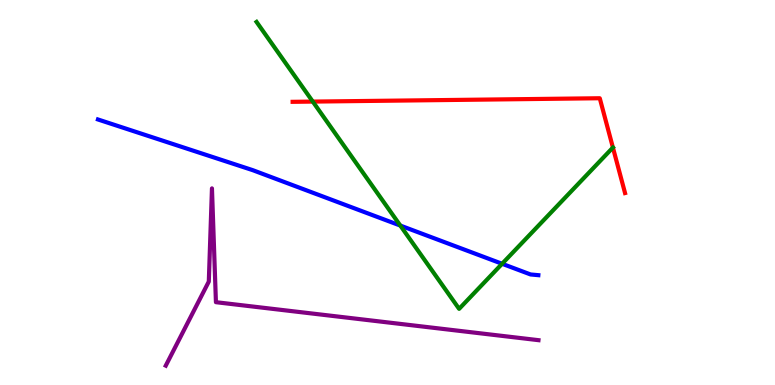[{'lines': ['blue', 'red'], 'intersections': []}, {'lines': ['green', 'red'], 'intersections': [{'x': 4.04, 'y': 7.36}, {'x': 7.91, 'y': 6.17}]}, {'lines': ['purple', 'red'], 'intersections': []}, {'lines': ['blue', 'green'], 'intersections': [{'x': 5.17, 'y': 4.14}, {'x': 6.48, 'y': 3.15}]}, {'lines': ['blue', 'purple'], 'intersections': []}, {'lines': ['green', 'purple'], 'intersections': []}]